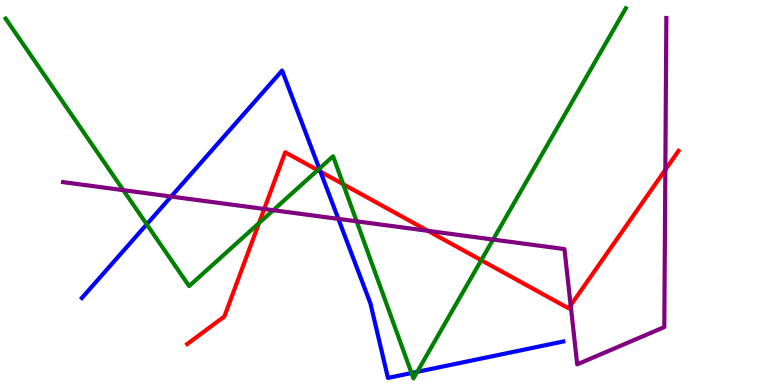[{'lines': ['blue', 'red'], 'intersections': [{'x': 4.14, 'y': 5.54}]}, {'lines': ['green', 'red'], 'intersections': [{'x': 3.34, 'y': 4.21}, {'x': 4.1, 'y': 5.58}, {'x': 4.43, 'y': 5.22}, {'x': 6.21, 'y': 3.24}]}, {'lines': ['purple', 'red'], 'intersections': [{'x': 3.41, 'y': 4.57}, {'x': 5.52, 'y': 4.0}, {'x': 7.36, 'y': 2.07}, {'x': 8.59, 'y': 5.59}]}, {'lines': ['blue', 'green'], 'intersections': [{'x': 1.89, 'y': 4.17}, {'x': 4.12, 'y': 5.62}, {'x': 5.31, 'y': 0.311}, {'x': 5.38, 'y': 0.342}]}, {'lines': ['blue', 'purple'], 'intersections': [{'x': 2.21, 'y': 4.89}, {'x': 4.37, 'y': 4.31}]}, {'lines': ['green', 'purple'], 'intersections': [{'x': 1.59, 'y': 5.06}, {'x': 3.53, 'y': 4.54}, {'x': 4.6, 'y': 4.25}, {'x': 6.36, 'y': 3.78}]}]